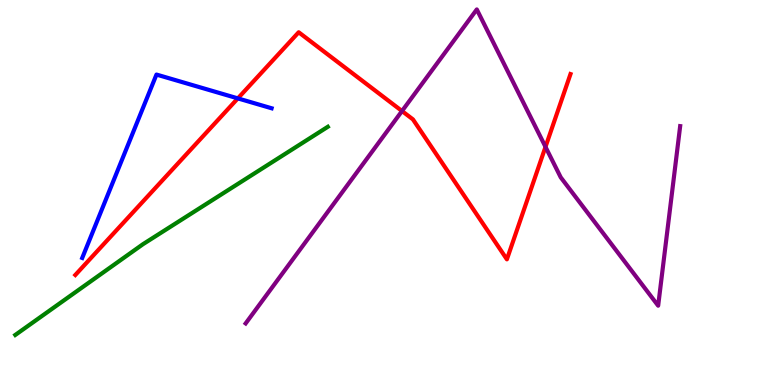[{'lines': ['blue', 'red'], 'intersections': [{'x': 3.07, 'y': 7.44}]}, {'lines': ['green', 'red'], 'intersections': []}, {'lines': ['purple', 'red'], 'intersections': [{'x': 5.19, 'y': 7.12}, {'x': 7.04, 'y': 6.19}]}, {'lines': ['blue', 'green'], 'intersections': []}, {'lines': ['blue', 'purple'], 'intersections': []}, {'lines': ['green', 'purple'], 'intersections': []}]